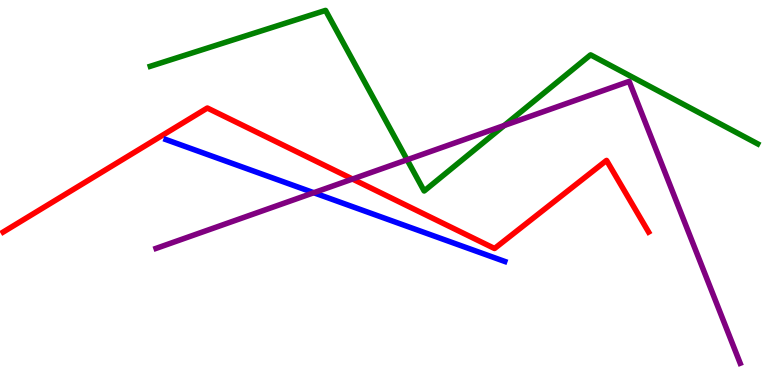[{'lines': ['blue', 'red'], 'intersections': []}, {'lines': ['green', 'red'], 'intersections': []}, {'lines': ['purple', 'red'], 'intersections': [{'x': 4.55, 'y': 5.35}]}, {'lines': ['blue', 'green'], 'intersections': []}, {'lines': ['blue', 'purple'], 'intersections': [{'x': 4.05, 'y': 4.99}]}, {'lines': ['green', 'purple'], 'intersections': [{'x': 5.25, 'y': 5.85}, {'x': 6.51, 'y': 6.74}]}]